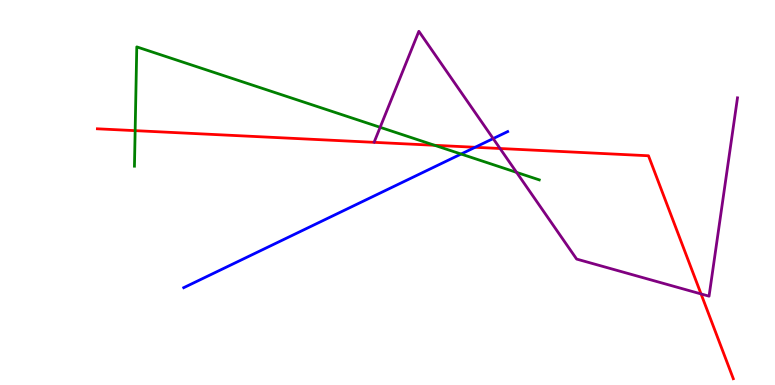[{'lines': ['blue', 'red'], 'intersections': [{'x': 6.13, 'y': 6.17}]}, {'lines': ['green', 'red'], 'intersections': [{'x': 1.74, 'y': 6.61}, {'x': 5.61, 'y': 6.23}]}, {'lines': ['purple', 'red'], 'intersections': [{'x': 6.45, 'y': 6.14}, {'x': 9.05, 'y': 2.37}]}, {'lines': ['blue', 'green'], 'intersections': [{'x': 5.95, 'y': 6.0}]}, {'lines': ['blue', 'purple'], 'intersections': [{'x': 6.36, 'y': 6.4}]}, {'lines': ['green', 'purple'], 'intersections': [{'x': 4.91, 'y': 6.69}, {'x': 6.67, 'y': 5.52}]}]